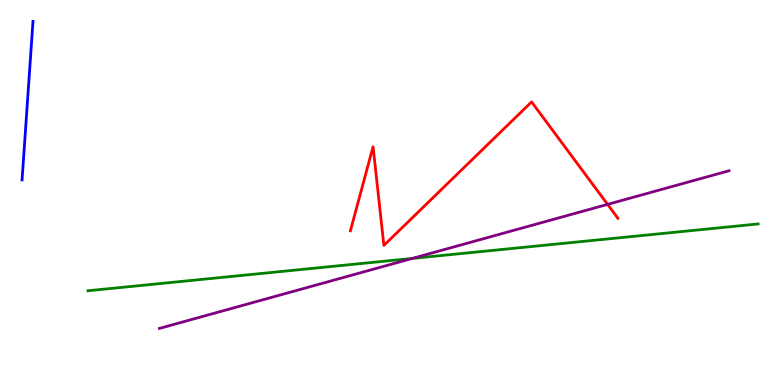[{'lines': ['blue', 'red'], 'intersections': []}, {'lines': ['green', 'red'], 'intersections': []}, {'lines': ['purple', 'red'], 'intersections': [{'x': 7.84, 'y': 4.69}]}, {'lines': ['blue', 'green'], 'intersections': []}, {'lines': ['blue', 'purple'], 'intersections': []}, {'lines': ['green', 'purple'], 'intersections': [{'x': 5.32, 'y': 3.29}]}]